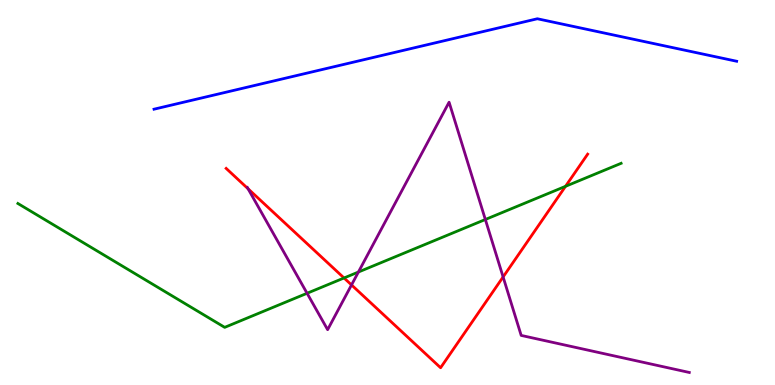[{'lines': ['blue', 'red'], 'intersections': []}, {'lines': ['green', 'red'], 'intersections': [{'x': 4.44, 'y': 2.78}, {'x': 7.3, 'y': 5.16}]}, {'lines': ['purple', 'red'], 'intersections': [{'x': 3.2, 'y': 5.1}, {'x': 4.54, 'y': 2.6}, {'x': 6.49, 'y': 2.81}]}, {'lines': ['blue', 'green'], 'intersections': []}, {'lines': ['blue', 'purple'], 'intersections': []}, {'lines': ['green', 'purple'], 'intersections': [{'x': 3.96, 'y': 2.38}, {'x': 4.62, 'y': 2.93}, {'x': 6.26, 'y': 4.3}]}]